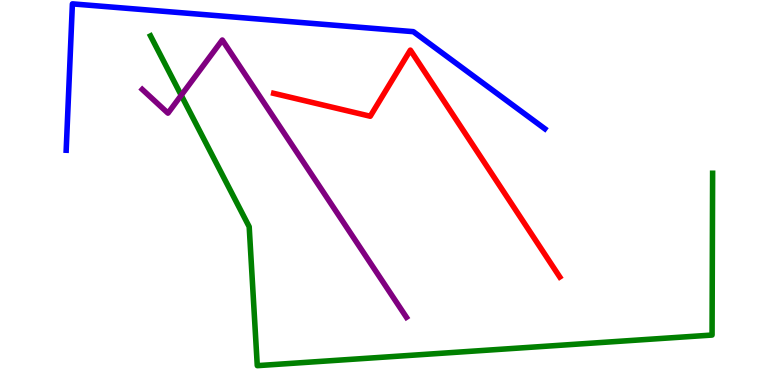[{'lines': ['blue', 'red'], 'intersections': []}, {'lines': ['green', 'red'], 'intersections': []}, {'lines': ['purple', 'red'], 'intersections': []}, {'lines': ['blue', 'green'], 'intersections': []}, {'lines': ['blue', 'purple'], 'intersections': []}, {'lines': ['green', 'purple'], 'intersections': [{'x': 2.34, 'y': 7.52}]}]